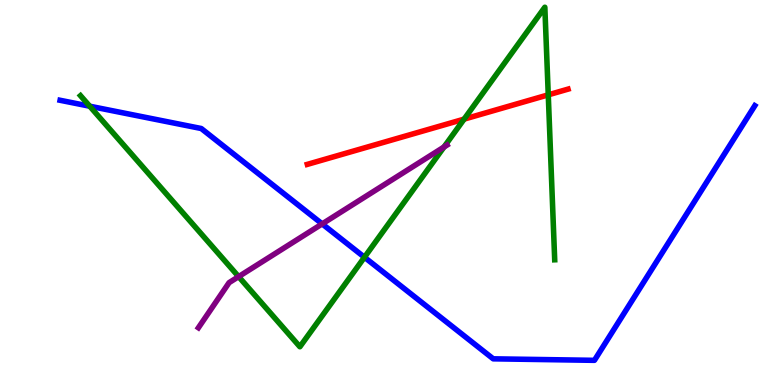[{'lines': ['blue', 'red'], 'intersections': []}, {'lines': ['green', 'red'], 'intersections': [{'x': 5.99, 'y': 6.91}, {'x': 7.07, 'y': 7.54}]}, {'lines': ['purple', 'red'], 'intersections': []}, {'lines': ['blue', 'green'], 'intersections': [{'x': 1.16, 'y': 7.24}, {'x': 4.7, 'y': 3.32}]}, {'lines': ['blue', 'purple'], 'intersections': [{'x': 4.16, 'y': 4.18}]}, {'lines': ['green', 'purple'], 'intersections': [{'x': 3.08, 'y': 2.81}, {'x': 5.73, 'y': 6.18}]}]